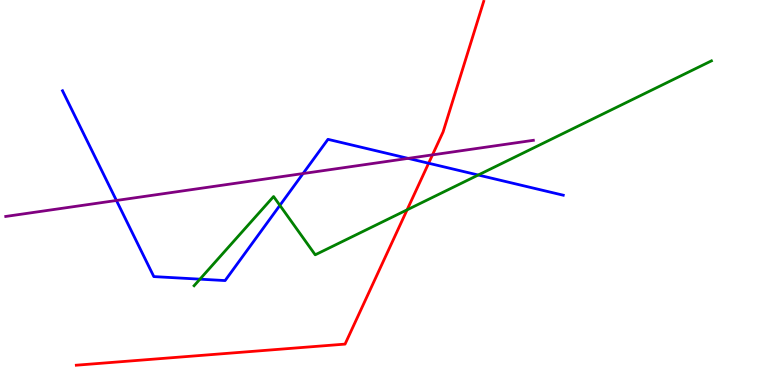[{'lines': ['blue', 'red'], 'intersections': [{'x': 5.53, 'y': 5.76}]}, {'lines': ['green', 'red'], 'intersections': [{'x': 5.25, 'y': 4.55}]}, {'lines': ['purple', 'red'], 'intersections': [{'x': 5.58, 'y': 5.98}]}, {'lines': ['blue', 'green'], 'intersections': [{'x': 2.58, 'y': 2.75}, {'x': 3.61, 'y': 4.67}, {'x': 6.17, 'y': 5.45}]}, {'lines': ['blue', 'purple'], 'intersections': [{'x': 1.5, 'y': 4.79}, {'x': 3.91, 'y': 5.49}, {'x': 5.27, 'y': 5.89}]}, {'lines': ['green', 'purple'], 'intersections': []}]